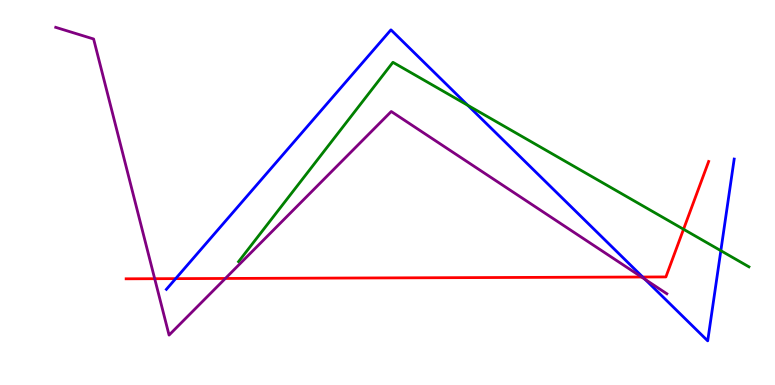[{'lines': ['blue', 'red'], 'intersections': [{'x': 2.27, 'y': 2.76}, {'x': 8.29, 'y': 2.8}]}, {'lines': ['green', 'red'], 'intersections': [{'x': 8.82, 'y': 4.05}]}, {'lines': ['purple', 'red'], 'intersections': [{'x': 2.0, 'y': 2.76}, {'x': 2.91, 'y': 2.77}, {'x': 8.28, 'y': 2.8}]}, {'lines': ['blue', 'green'], 'intersections': [{'x': 6.04, 'y': 7.26}, {'x': 9.3, 'y': 3.49}]}, {'lines': ['blue', 'purple'], 'intersections': [{'x': 8.32, 'y': 2.74}]}, {'lines': ['green', 'purple'], 'intersections': []}]